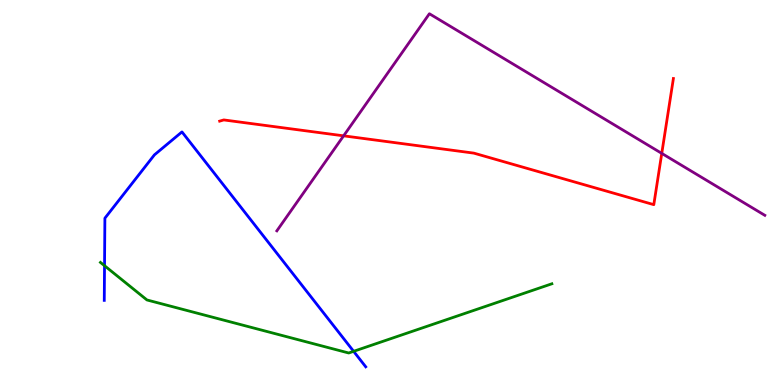[{'lines': ['blue', 'red'], 'intersections': []}, {'lines': ['green', 'red'], 'intersections': []}, {'lines': ['purple', 'red'], 'intersections': [{'x': 4.43, 'y': 6.47}, {'x': 8.54, 'y': 6.02}]}, {'lines': ['blue', 'green'], 'intersections': [{'x': 1.35, 'y': 3.1}, {'x': 4.56, 'y': 0.875}]}, {'lines': ['blue', 'purple'], 'intersections': []}, {'lines': ['green', 'purple'], 'intersections': []}]